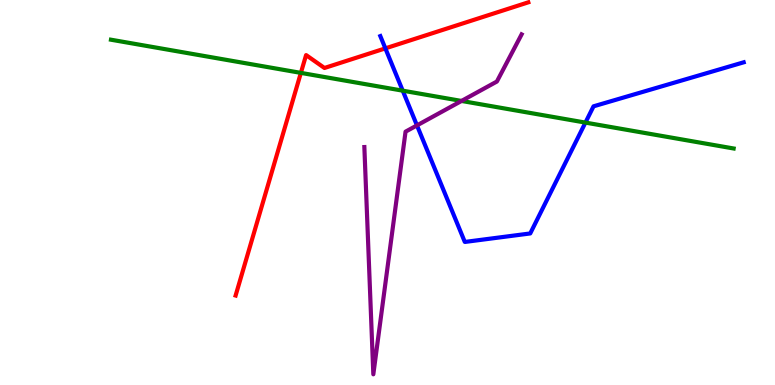[{'lines': ['blue', 'red'], 'intersections': [{'x': 4.97, 'y': 8.74}]}, {'lines': ['green', 'red'], 'intersections': [{'x': 3.88, 'y': 8.11}]}, {'lines': ['purple', 'red'], 'intersections': []}, {'lines': ['blue', 'green'], 'intersections': [{'x': 5.2, 'y': 7.64}, {'x': 7.55, 'y': 6.82}]}, {'lines': ['blue', 'purple'], 'intersections': [{'x': 5.38, 'y': 6.74}]}, {'lines': ['green', 'purple'], 'intersections': [{'x': 5.96, 'y': 7.38}]}]